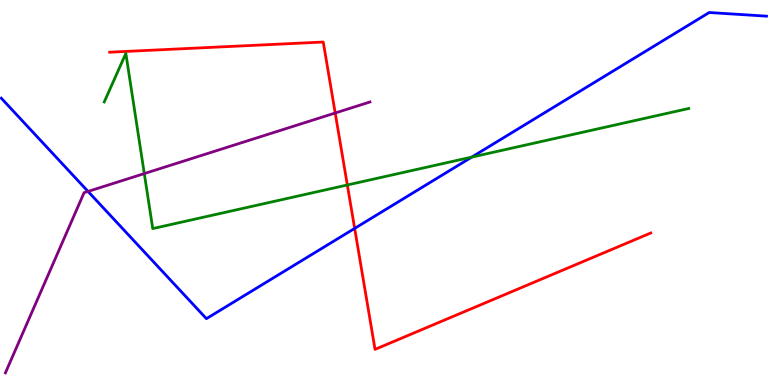[{'lines': ['blue', 'red'], 'intersections': [{'x': 4.58, 'y': 4.07}]}, {'lines': ['green', 'red'], 'intersections': [{'x': 4.48, 'y': 5.2}]}, {'lines': ['purple', 'red'], 'intersections': [{'x': 4.33, 'y': 7.06}]}, {'lines': ['blue', 'green'], 'intersections': [{'x': 6.09, 'y': 5.92}]}, {'lines': ['blue', 'purple'], 'intersections': [{'x': 1.14, 'y': 5.03}]}, {'lines': ['green', 'purple'], 'intersections': [{'x': 1.86, 'y': 5.49}]}]